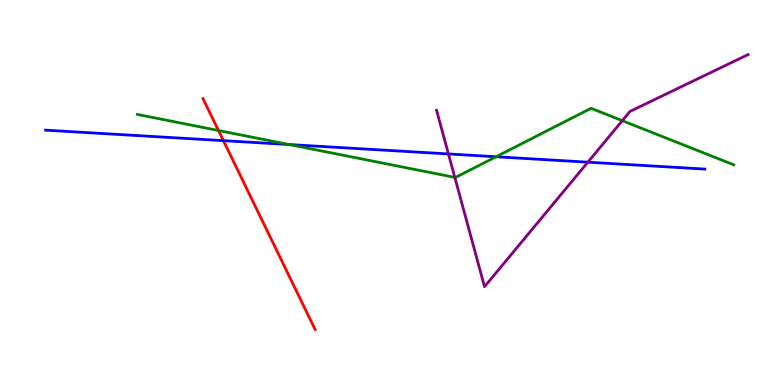[{'lines': ['blue', 'red'], 'intersections': [{'x': 2.88, 'y': 6.35}]}, {'lines': ['green', 'red'], 'intersections': [{'x': 2.82, 'y': 6.61}]}, {'lines': ['purple', 'red'], 'intersections': []}, {'lines': ['blue', 'green'], 'intersections': [{'x': 3.73, 'y': 6.25}, {'x': 6.4, 'y': 5.93}]}, {'lines': ['blue', 'purple'], 'intersections': [{'x': 5.79, 'y': 6.0}, {'x': 7.59, 'y': 5.79}]}, {'lines': ['green', 'purple'], 'intersections': [{'x': 5.87, 'y': 5.39}, {'x': 8.03, 'y': 6.87}]}]